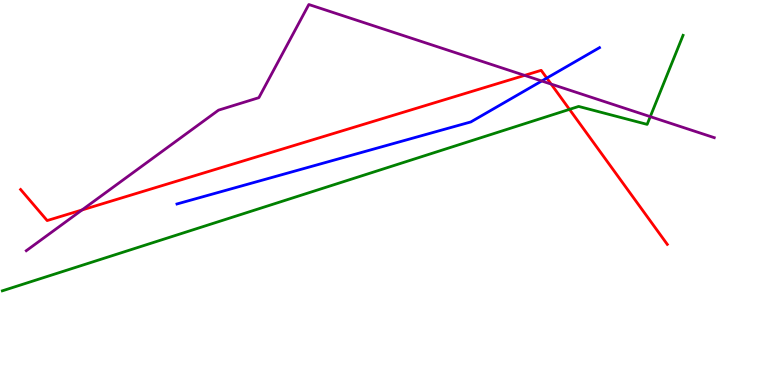[{'lines': ['blue', 'red'], 'intersections': [{'x': 7.06, 'y': 7.97}]}, {'lines': ['green', 'red'], 'intersections': [{'x': 7.35, 'y': 7.16}]}, {'lines': ['purple', 'red'], 'intersections': [{'x': 1.06, 'y': 4.55}, {'x': 6.77, 'y': 8.04}, {'x': 7.11, 'y': 7.82}]}, {'lines': ['blue', 'green'], 'intersections': []}, {'lines': ['blue', 'purple'], 'intersections': [{'x': 6.99, 'y': 7.9}]}, {'lines': ['green', 'purple'], 'intersections': [{'x': 8.39, 'y': 6.97}]}]